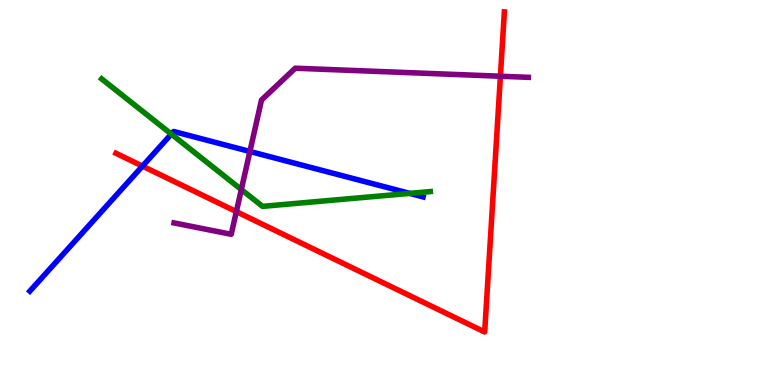[{'lines': ['blue', 'red'], 'intersections': [{'x': 1.84, 'y': 5.69}]}, {'lines': ['green', 'red'], 'intersections': []}, {'lines': ['purple', 'red'], 'intersections': [{'x': 3.05, 'y': 4.5}, {'x': 6.46, 'y': 8.02}]}, {'lines': ['blue', 'green'], 'intersections': [{'x': 2.21, 'y': 6.52}, {'x': 5.29, 'y': 4.98}]}, {'lines': ['blue', 'purple'], 'intersections': [{'x': 3.22, 'y': 6.07}]}, {'lines': ['green', 'purple'], 'intersections': [{'x': 3.11, 'y': 5.08}]}]